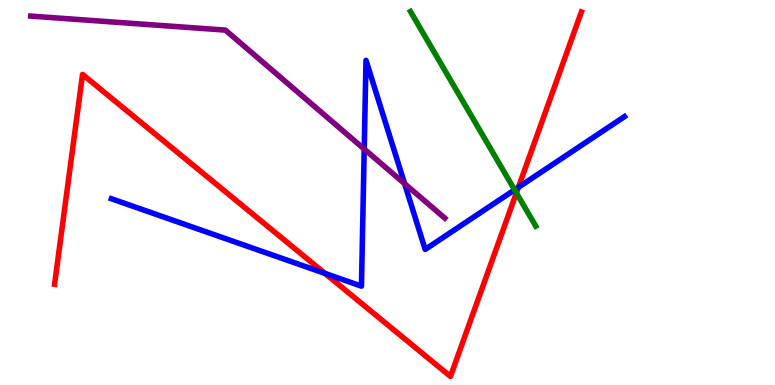[{'lines': ['blue', 'red'], 'intersections': [{'x': 4.19, 'y': 2.9}, {'x': 6.69, 'y': 5.13}]}, {'lines': ['green', 'red'], 'intersections': [{'x': 6.66, 'y': 4.99}]}, {'lines': ['purple', 'red'], 'intersections': []}, {'lines': ['blue', 'green'], 'intersections': [{'x': 6.64, 'y': 5.07}]}, {'lines': ['blue', 'purple'], 'intersections': [{'x': 4.7, 'y': 6.13}, {'x': 5.22, 'y': 5.23}]}, {'lines': ['green', 'purple'], 'intersections': []}]